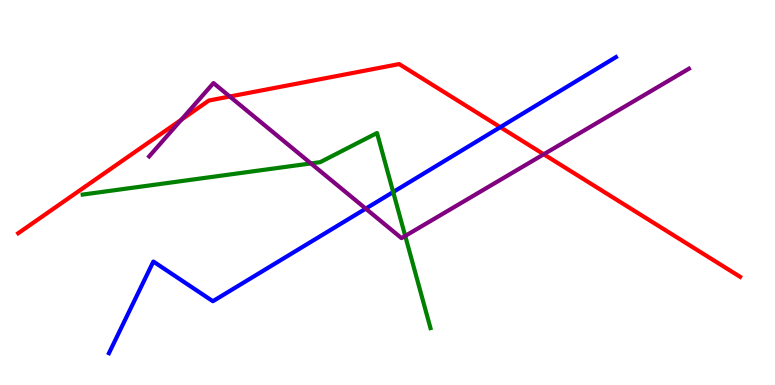[{'lines': ['blue', 'red'], 'intersections': [{'x': 6.46, 'y': 6.7}]}, {'lines': ['green', 'red'], 'intersections': []}, {'lines': ['purple', 'red'], 'intersections': [{'x': 2.34, 'y': 6.89}, {'x': 2.96, 'y': 7.49}, {'x': 7.02, 'y': 5.99}]}, {'lines': ['blue', 'green'], 'intersections': [{'x': 5.07, 'y': 5.01}]}, {'lines': ['blue', 'purple'], 'intersections': [{'x': 4.72, 'y': 4.58}]}, {'lines': ['green', 'purple'], 'intersections': [{'x': 4.01, 'y': 5.76}, {'x': 5.23, 'y': 3.87}]}]